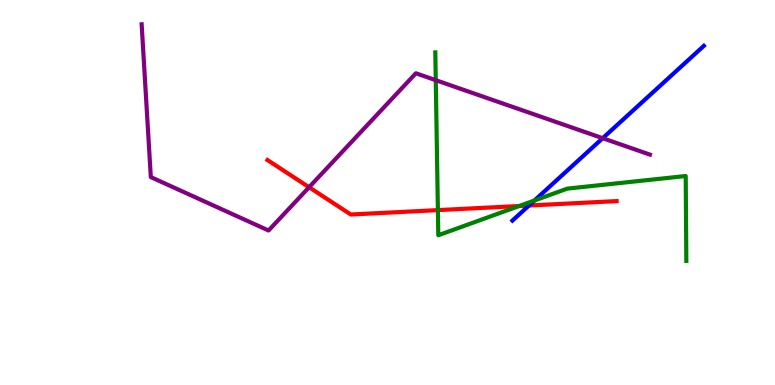[{'lines': ['blue', 'red'], 'intersections': [{'x': 6.83, 'y': 4.66}]}, {'lines': ['green', 'red'], 'intersections': [{'x': 5.65, 'y': 4.54}, {'x': 6.7, 'y': 4.65}]}, {'lines': ['purple', 'red'], 'intersections': [{'x': 3.99, 'y': 5.14}]}, {'lines': ['blue', 'green'], 'intersections': [{'x': 6.9, 'y': 4.79}]}, {'lines': ['blue', 'purple'], 'intersections': [{'x': 7.78, 'y': 6.41}]}, {'lines': ['green', 'purple'], 'intersections': [{'x': 5.62, 'y': 7.92}]}]